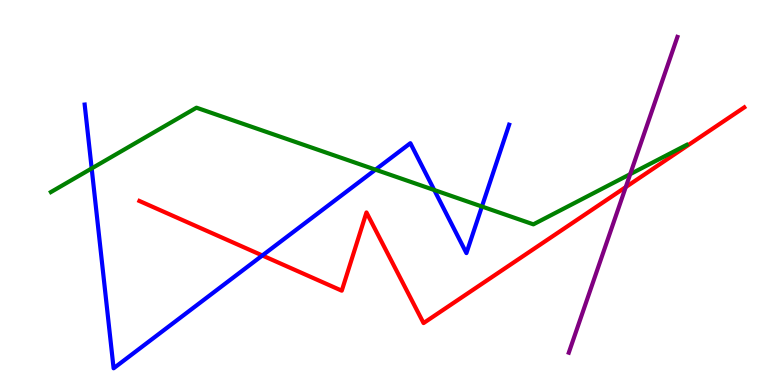[{'lines': ['blue', 'red'], 'intersections': [{'x': 3.39, 'y': 3.36}]}, {'lines': ['green', 'red'], 'intersections': []}, {'lines': ['purple', 'red'], 'intersections': [{'x': 8.07, 'y': 5.14}]}, {'lines': ['blue', 'green'], 'intersections': [{'x': 1.18, 'y': 5.63}, {'x': 4.84, 'y': 5.59}, {'x': 5.6, 'y': 5.06}, {'x': 6.22, 'y': 4.64}]}, {'lines': ['blue', 'purple'], 'intersections': []}, {'lines': ['green', 'purple'], 'intersections': [{'x': 8.13, 'y': 5.48}]}]